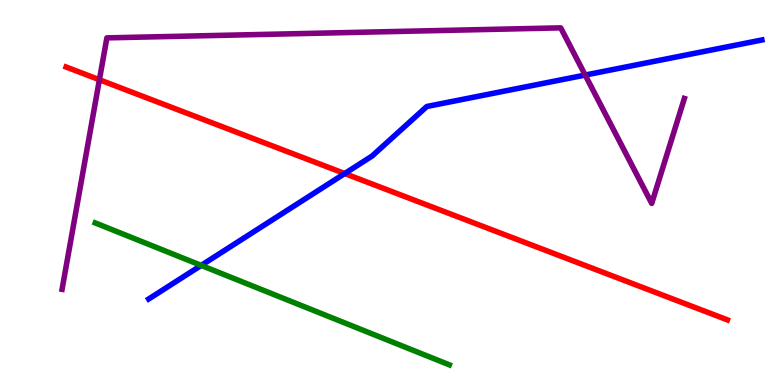[{'lines': ['blue', 'red'], 'intersections': [{'x': 4.45, 'y': 5.49}]}, {'lines': ['green', 'red'], 'intersections': []}, {'lines': ['purple', 'red'], 'intersections': [{'x': 1.28, 'y': 7.93}]}, {'lines': ['blue', 'green'], 'intersections': [{'x': 2.6, 'y': 3.11}]}, {'lines': ['blue', 'purple'], 'intersections': [{'x': 7.55, 'y': 8.05}]}, {'lines': ['green', 'purple'], 'intersections': []}]